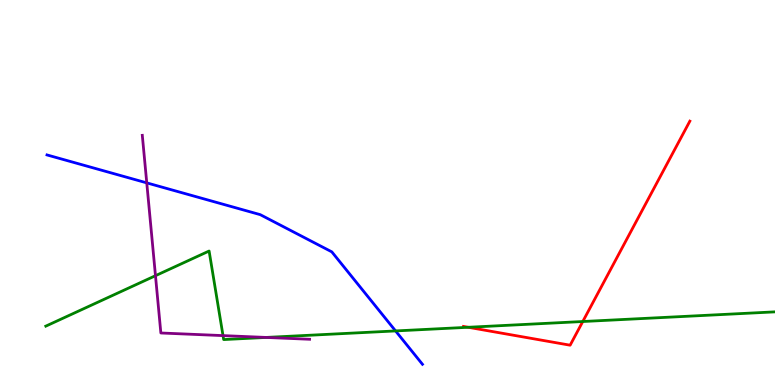[{'lines': ['blue', 'red'], 'intersections': []}, {'lines': ['green', 'red'], 'intersections': [{'x': 6.04, 'y': 1.5}, {'x': 7.52, 'y': 1.65}]}, {'lines': ['purple', 'red'], 'intersections': []}, {'lines': ['blue', 'green'], 'intersections': [{'x': 5.1, 'y': 1.4}]}, {'lines': ['blue', 'purple'], 'intersections': [{'x': 1.89, 'y': 5.25}]}, {'lines': ['green', 'purple'], 'intersections': [{'x': 2.01, 'y': 2.84}, {'x': 2.88, 'y': 1.28}, {'x': 3.43, 'y': 1.24}]}]